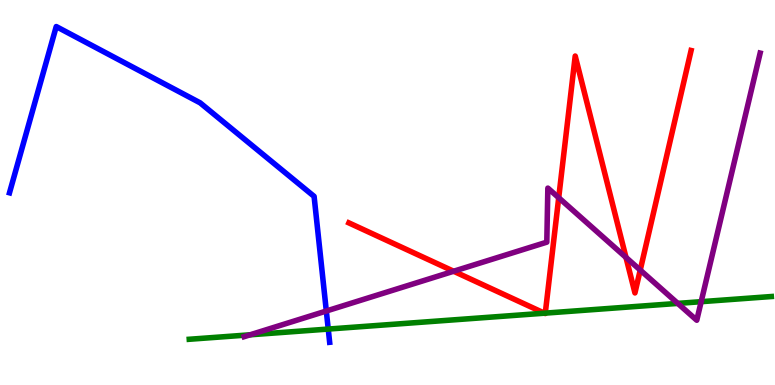[{'lines': ['blue', 'red'], 'intersections': []}, {'lines': ['green', 'red'], 'intersections': [{'x': 7.03, 'y': 1.87}, {'x': 7.04, 'y': 1.87}]}, {'lines': ['purple', 'red'], 'intersections': [{'x': 5.85, 'y': 2.95}, {'x': 7.21, 'y': 4.86}, {'x': 8.08, 'y': 3.31}, {'x': 8.26, 'y': 2.99}]}, {'lines': ['blue', 'green'], 'intersections': [{'x': 4.24, 'y': 1.45}]}, {'lines': ['blue', 'purple'], 'intersections': [{'x': 4.21, 'y': 1.92}]}, {'lines': ['green', 'purple'], 'intersections': [{'x': 3.23, 'y': 1.3}, {'x': 8.75, 'y': 2.12}, {'x': 9.05, 'y': 2.16}]}]